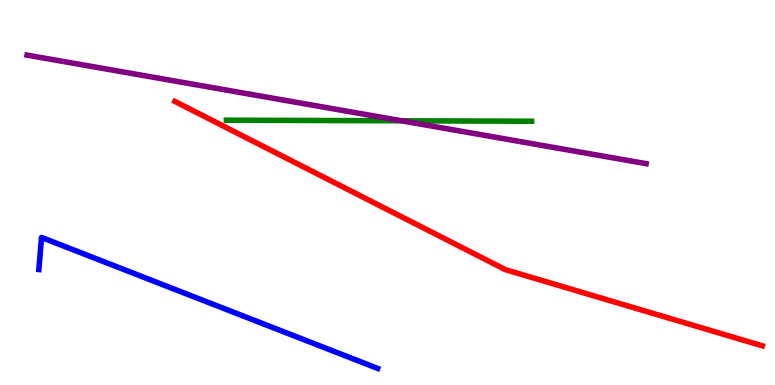[{'lines': ['blue', 'red'], 'intersections': []}, {'lines': ['green', 'red'], 'intersections': []}, {'lines': ['purple', 'red'], 'intersections': []}, {'lines': ['blue', 'green'], 'intersections': []}, {'lines': ['blue', 'purple'], 'intersections': []}, {'lines': ['green', 'purple'], 'intersections': [{'x': 5.18, 'y': 6.86}]}]